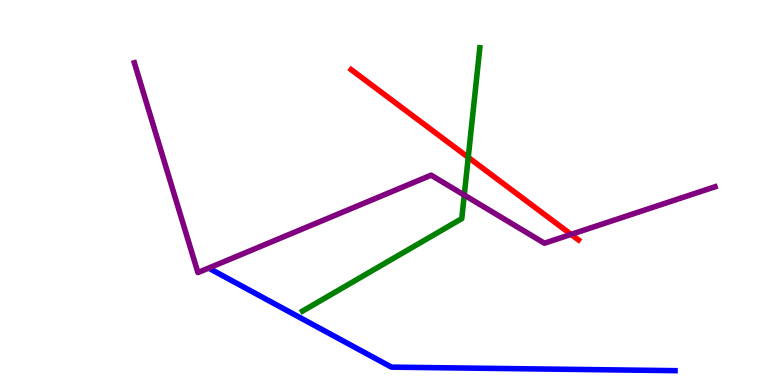[{'lines': ['blue', 'red'], 'intersections': []}, {'lines': ['green', 'red'], 'intersections': [{'x': 6.04, 'y': 5.91}]}, {'lines': ['purple', 'red'], 'intersections': [{'x': 7.37, 'y': 3.91}]}, {'lines': ['blue', 'green'], 'intersections': []}, {'lines': ['blue', 'purple'], 'intersections': []}, {'lines': ['green', 'purple'], 'intersections': [{'x': 5.99, 'y': 4.93}]}]